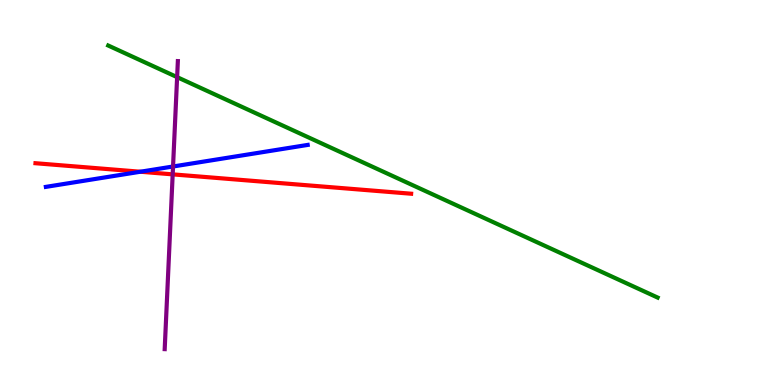[{'lines': ['blue', 'red'], 'intersections': [{'x': 1.81, 'y': 5.54}]}, {'lines': ['green', 'red'], 'intersections': []}, {'lines': ['purple', 'red'], 'intersections': [{'x': 2.23, 'y': 5.47}]}, {'lines': ['blue', 'green'], 'intersections': []}, {'lines': ['blue', 'purple'], 'intersections': [{'x': 2.23, 'y': 5.68}]}, {'lines': ['green', 'purple'], 'intersections': [{'x': 2.29, 'y': 8.0}]}]